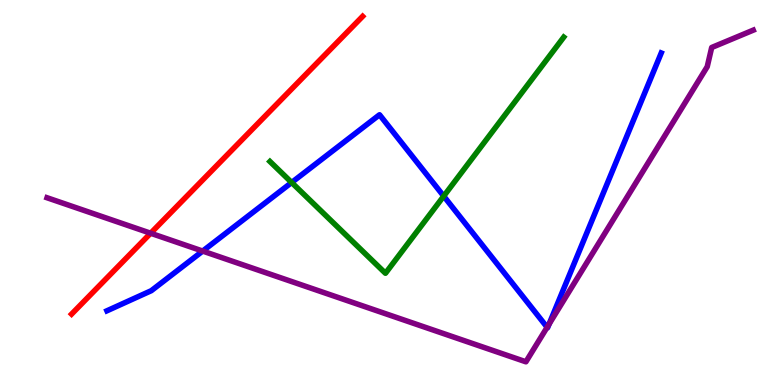[{'lines': ['blue', 'red'], 'intersections': []}, {'lines': ['green', 'red'], 'intersections': []}, {'lines': ['purple', 'red'], 'intersections': [{'x': 1.94, 'y': 3.94}]}, {'lines': ['blue', 'green'], 'intersections': [{'x': 3.76, 'y': 5.26}, {'x': 5.73, 'y': 4.91}]}, {'lines': ['blue', 'purple'], 'intersections': [{'x': 2.62, 'y': 3.48}, {'x': 7.06, 'y': 1.5}, {'x': 7.09, 'y': 1.58}]}, {'lines': ['green', 'purple'], 'intersections': []}]